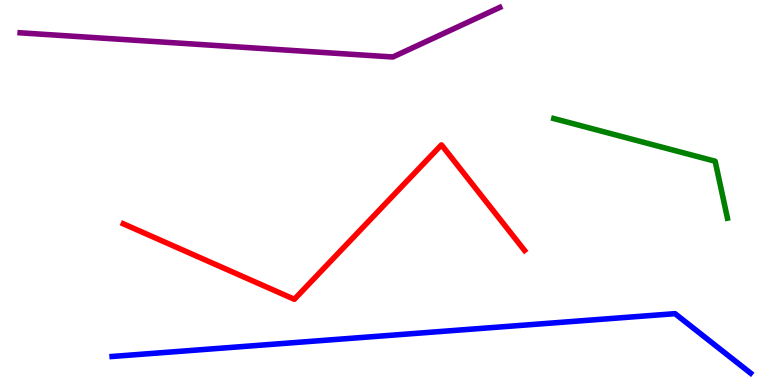[{'lines': ['blue', 'red'], 'intersections': []}, {'lines': ['green', 'red'], 'intersections': []}, {'lines': ['purple', 'red'], 'intersections': []}, {'lines': ['blue', 'green'], 'intersections': []}, {'lines': ['blue', 'purple'], 'intersections': []}, {'lines': ['green', 'purple'], 'intersections': []}]